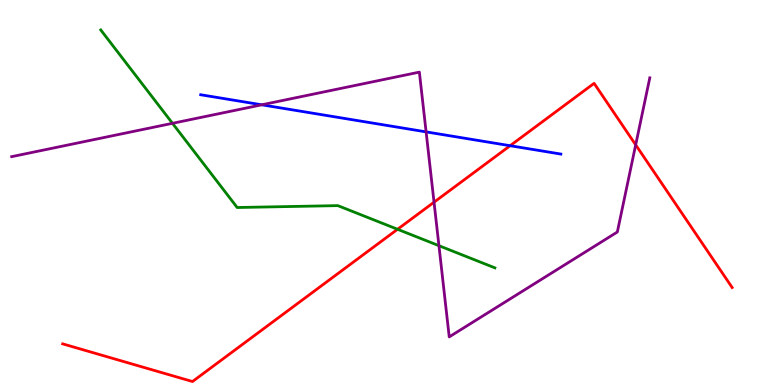[{'lines': ['blue', 'red'], 'intersections': [{'x': 6.58, 'y': 6.22}]}, {'lines': ['green', 'red'], 'intersections': [{'x': 5.13, 'y': 4.04}]}, {'lines': ['purple', 'red'], 'intersections': [{'x': 5.6, 'y': 4.75}, {'x': 8.2, 'y': 6.24}]}, {'lines': ['blue', 'green'], 'intersections': []}, {'lines': ['blue', 'purple'], 'intersections': [{'x': 3.38, 'y': 7.28}, {'x': 5.5, 'y': 6.57}]}, {'lines': ['green', 'purple'], 'intersections': [{'x': 2.23, 'y': 6.8}, {'x': 5.66, 'y': 3.62}]}]